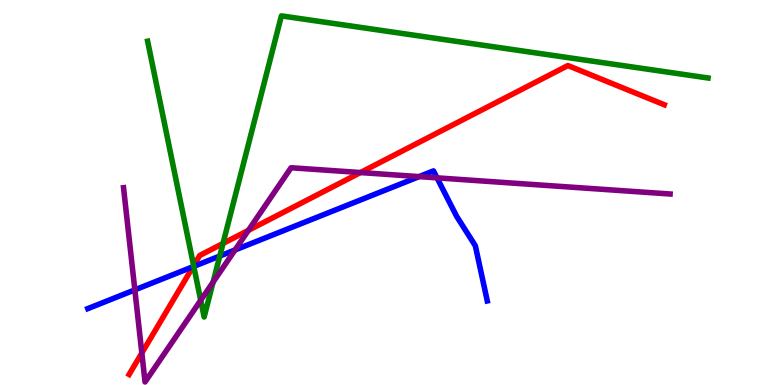[{'lines': ['blue', 'red'], 'intersections': [{'x': 2.49, 'y': 3.07}]}, {'lines': ['green', 'red'], 'intersections': [{'x': 2.5, 'y': 3.1}, {'x': 2.88, 'y': 3.68}]}, {'lines': ['purple', 'red'], 'intersections': [{'x': 1.83, 'y': 0.831}, {'x': 3.2, 'y': 4.02}, {'x': 4.65, 'y': 5.52}]}, {'lines': ['blue', 'green'], 'intersections': [{'x': 2.5, 'y': 3.08}, {'x': 2.84, 'y': 3.35}]}, {'lines': ['blue', 'purple'], 'intersections': [{'x': 1.74, 'y': 2.47}, {'x': 3.03, 'y': 3.51}, {'x': 5.41, 'y': 5.41}, {'x': 5.64, 'y': 5.38}]}, {'lines': ['green', 'purple'], 'intersections': [{'x': 2.59, 'y': 2.2}, {'x': 2.75, 'y': 2.67}]}]